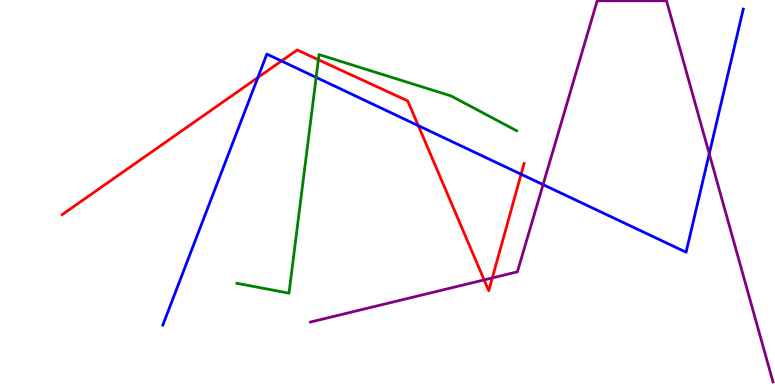[{'lines': ['blue', 'red'], 'intersections': [{'x': 3.33, 'y': 7.99}, {'x': 3.63, 'y': 8.42}, {'x': 5.4, 'y': 6.74}, {'x': 6.72, 'y': 5.47}]}, {'lines': ['green', 'red'], 'intersections': [{'x': 4.11, 'y': 8.45}]}, {'lines': ['purple', 'red'], 'intersections': [{'x': 6.25, 'y': 2.73}, {'x': 6.35, 'y': 2.78}]}, {'lines': ['blue', 'green'], 'intersections': [{'x': 4.08, 'y': 7.99}]}, {'lines': ['blue', 'purple'], 'intersections': [{'x': 7.01, 'y': 5.2}, {'x': 9.15, 'y': 6.01}]}, {'lines': ['green', 'purple'], 'intersections': []}]